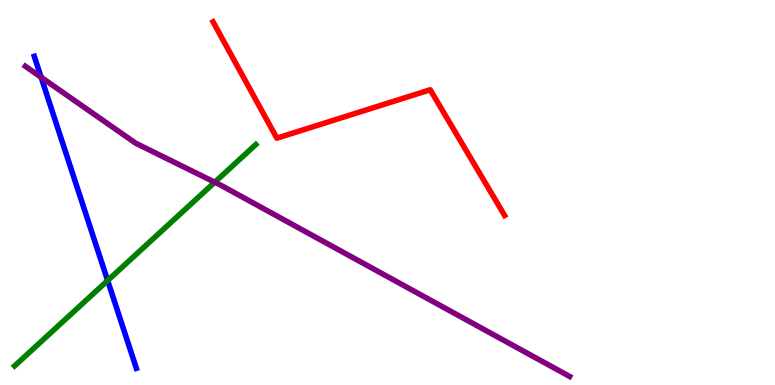[{'lines': ['blue', 'red'], 'intersections': []}, {'lines': ['green', 'red'], 'intersections': []}, {'lines': ['purple', 'red'], 'intersections': []}, {'lines': ['blue', 'green'], 'intersections': [{'x': 1.39, 'y': 2.71}]}, {'lines': ['blue', 'purple'], 'intersections': [{'x': 0.531, 'y': 7.99}]}, {'lines': ['green', 'purple'], 'intersections': [{'x': 2.77, 'y': 5.27}]}]